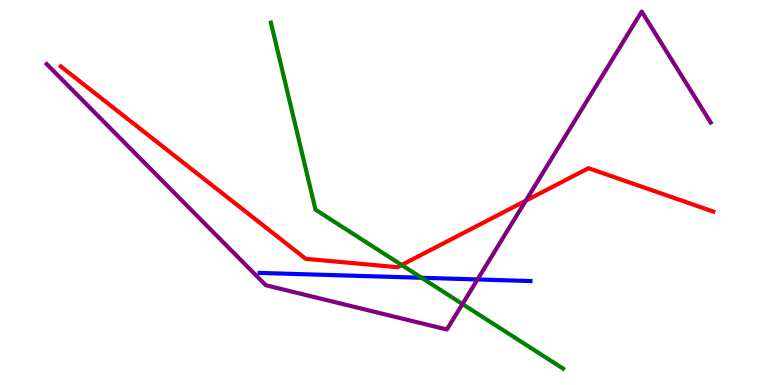[{'lines': ['blue', 'red'], 'intersections': []}, {'lines': ['green', 'red'], 'intersections': [{'x': 5.18, 'y': 3.12}]}, {'lines': ['purple', 'red'], 'intersections': [{'x': 6.78, 'y': 4.79}]}, {'lines': ['blue', 'green'], 'intersections': [{'x': 5.44, 'y': 2.79}]}, {'lines': ['blue', 'purple'], 'intersections': [{'x': 6.16, 'y': 2.74}]}, {'lines': ['green', 'purple'], 'intersections': [{'x': 5.97, 'y': 2.1}]}]